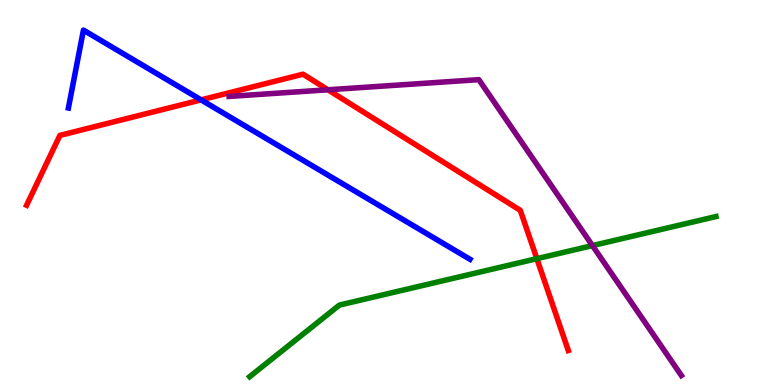[{'lines': ['blue', 'red'], 'intersections': [{'x': 2.59, 'y': 7.41}]}, {'lines': ['green', 'red'], 'intersections': [{'x': 6.93, 'y': 3.28}]}, {'lines': ['purple', 'red'], 'intersections': [{'x': 4.23, 'y': 7.67}]}, {'lines': ['blue', 'green'], 'intersections': []}, {'lines': ['blue', 'purple'], 'intersections': []}, {'lines': ['green', 'purple'], 'intersections': [{'x': 7.64, 'y': 3.62}]}]